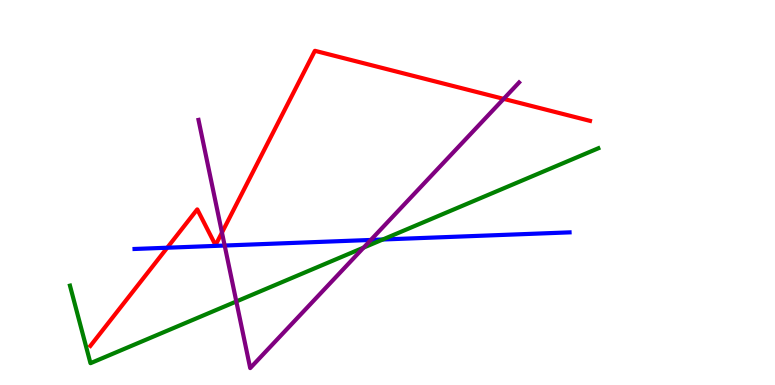[{'lines': ['blue', 'red'], 'intersections': [{'x': 2.16, 'y': 3.57}]}, {'lines': ['green', 'red'], 'intersections': []}, {'lines': ['purple', 'red'], 'intersections': [{'x': 2.86, 'y': 3.96}, {'x': 6.5, 'y': 7.43}]}, {'lines': ['blue', 'green'], 'intersections': [{'x': 4.94, 'y': 3.78}]}, {'lines': ['blue', 'purple'], 'intersections': [{'x': 2.9, 'y': 3.62}, {'x': 4.78, 'y': 3.77}]}, {'lines': ['green', 'purple'], 'intersections': [{'x': 3.05, 'y': 2.17}, {'x': 4.69, 'y': 3.57}]}]